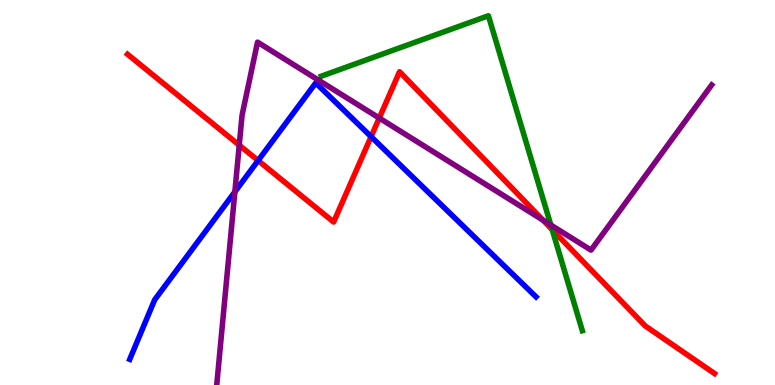[{'lines': ['blue', 'red'], 'intersections': [{'x': 3.33, 'y': 5.83}, {'x': 4.79, 'y': 6.45}]}, {'lines': ['green', 'red'], 'intersections': [{'x': 7.13, 'y': 4.04}]}, {'lines': ['purple', 'red'], 'intersections': [{'x': 3.09, 'y': 6.23}, {'x': 4.89, 'y': 6.93}, {'x': 7.01, 'y': 4.28}]}, {'lines': ['blue', 'green'], 'intersections': []}, {'lines': ['blue', 'purple'], 'intersections': [{'x': 3.03, 'y': 5.02}]}, {'lines': ['green', 'purple'], 'intersections': [{'x': 7.11, 'y': 4.15}]}]